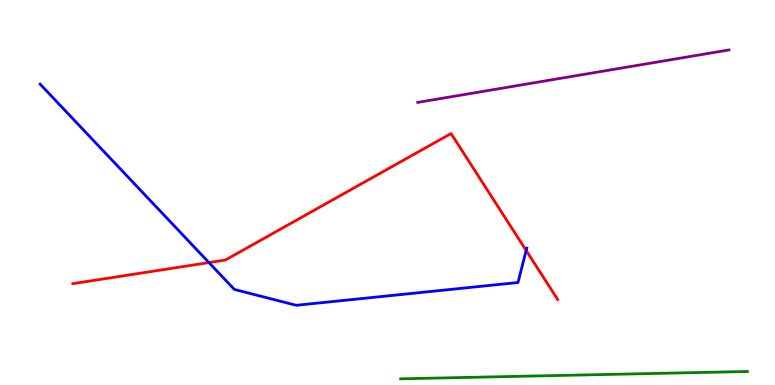[{'lines': ['blue', 'red'], 'intersections': [{'x': 2.7, 'y': 3.18}, {'x': 6.79, 'y': 3.49}]}, {'lines': ['green', 'red'], 'intersections': []}, {'lines': ['purple', 'red'], 'intersections': []}, {'lines': ['blue', 'green'], 'intersections': []}, {'lines': ['blue', 'purple'], 'intersections': []}, {'lines': ['green', 'purple'], 'intersections': []}]